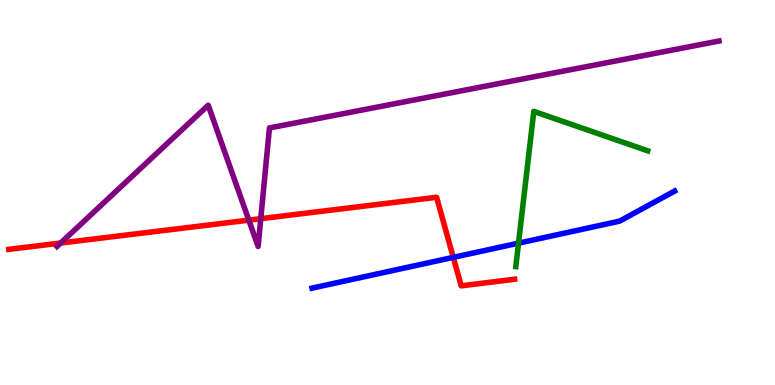[{'lines': ['blue', 'red'], 'intersections': [{'x': 5.85, 'y': 3.32}]}, {'lines': ['green', 'red'], 'intersections': []}, {'lines': ['purple', 'red'], 'intersections': [{'x': 0.783, 'y': 3.69}, {'x': 3.21, 'y': 4.28}, {'x': 3.36, 'y': 4.32}]}, {'lines': ['blue', 'green'], 'intersections': [{'x': 6.69, 'y': 3.68}]}, {'lines': ['blue', 'purple'], 'intersections': []}, {'lines': ['green', 'purple'], 'intersections': []}]